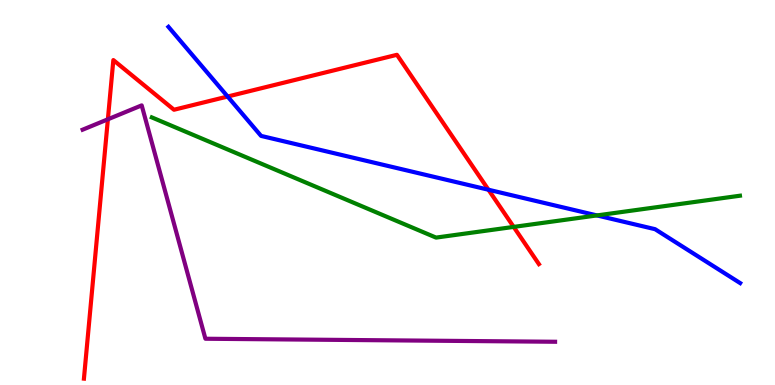[{'lines': ['blue', 'red'], 'intersections': [{'x': 2.94, 'y': 7.49}, {'x': 6.3, 'y': 5.07}]}, {'lines': ['green', 'red'], 'intersections': [{'x': 6.63, 'y': 4.11}]}, {'lines': ['purple', 'red'], 'intersections': [{'x': 1.39, 'y': 6.9}]}, {'lines': ['blue', 'green'], 'intersections': [{'x': 7.7, 'y': 4.4}]}, {'lines': ['blue', 'purple'], 'intersections': []}, {'lines': ['green', 'purple'], 'intersections': []}]